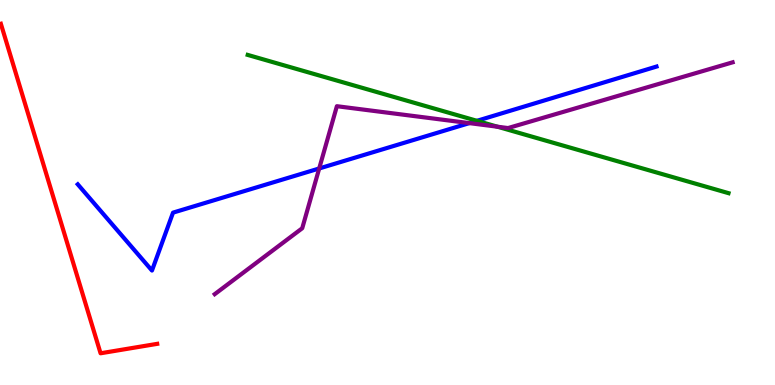[{'lines': ['blue', 'red'], 'intersections': []}, {'lines': ['green', 'red'], 'intersections': []}, {'lines': ['purple', 'red'], 'intersections': []}, {'lines': ['blue', 'green'], 'intersections': [{'x': 6.15, 'y': 6.86}]}, {'lines': ['blue', 'purple'], 'intersections': [{'x': 4.12, 'y': 5.62}, {'x': 6.06, 'y': 6.8}]}, {'lines': ['green', 'purple'], 'intersections': [{'x': 6.42, 'y': 6.71}]}]